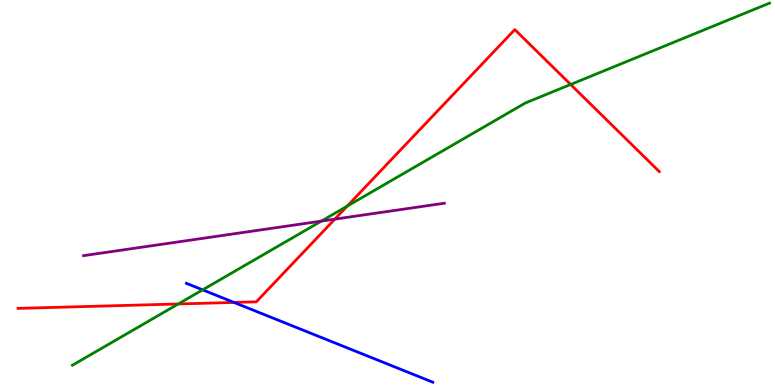[{'lines': ['blue', 'red'], 'intersections': [{'x': 3.02, 'y': 2.14}]}, {'lines': ['green', 'red'], 'intersections': [{'x': 2.3, 'y': 2.1}, {'x': 4.48, 'y': 4.64}, {'x': 7.36, 'y': 7.81}]}, {'lines': ['purple', 'red'], 'intersections': [{'x': 4.32, 'y': 4.31}]}, {'lines': ['blue', 'green'], 'intersections': [{'x': 2.61, 'y': 2.47}]}, {'lines': ['blue', 'purple'], 'intersections': []}, {'lines': ['green', 'purple'], 'intersections': [{'x': 4.15, 'y': 4.26}]}]